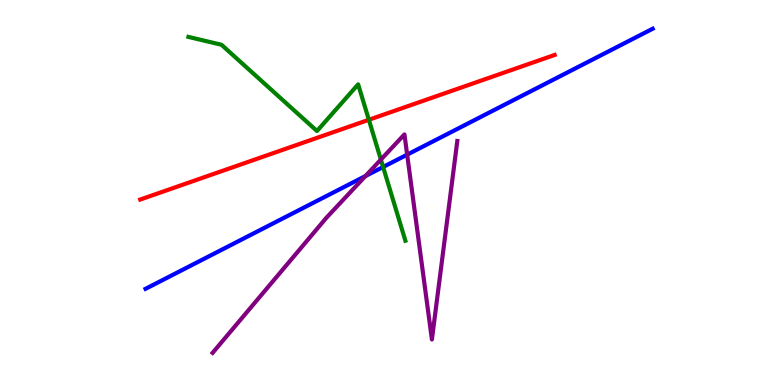[{'lines': ['blue', 'red'], 'intersections': []}, {'lines': ['green', 'red'], 'intersections': [{'x': 4.76, 'y': 6.89}]}, {'lines': ['purple', 'red'], 'intersections': []}, {'lines': ['blue', 'green'], 'intersections': [{'x': 4.94, 'y': 5.66}]}, {'lines': ['blue', 'purple'], 'intersections': [{'x': 4.72, 'y': 5.43}, {'x': 5.25, 'y': 5.98}]}, {'lines': ['green', 'purple'], 'intersections': [{'x': 4.91, 'y': 5.85}]}]